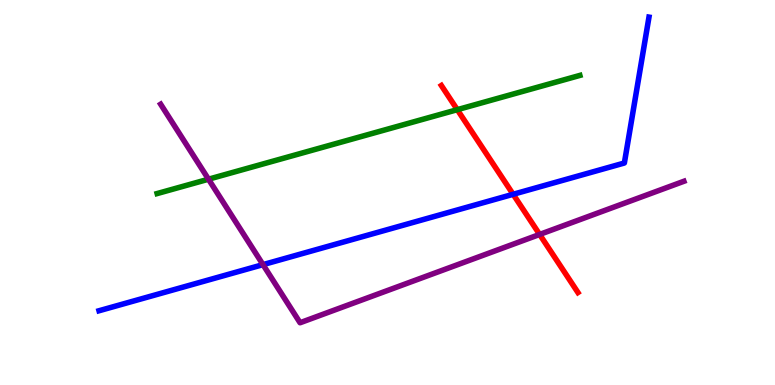[{'lines': ['blue', 'red'], 'intersections': [{'x': 6.62, 'y': 4.95}]}, {'lines': ['green', 'red'], 'intersections': [{'x': 5.9, 'y': 7.15}]}, {'lines': ['purple', 'red'], 'intersections': [{'x': 6.96, 'y': 3.91}]}, {'lines': ['blue', 'green'], 'intersections': []}, {'lines': ['blue', 'purple'], 'intersections': [{'x': 3.39, 'y': 3.13}]}, {'lines': ['green', 'purple'], 'intersections': [{'x': 2.69, 'y': 5.35}]}]